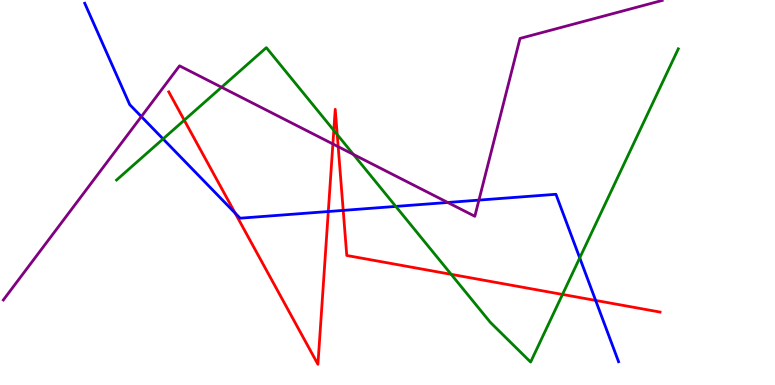[{'lines': ['blue', 'red'], 'intersections': [{'x': 3.03, 'y': 4.47}, {'x': 4.24, 'y': 4.51}, {'x': 4.43, 'y': 4.54}, {'x': 7.69, 'y': 2.2}]}, {'lines': ['green', 'red'], 'intersections': [{'x': 2.38, 'y': 6.88}, {'x': 4.31, 'y': 6.61}, {'x': 4.35, 'y': 6.5}, {'x': 5.82, 'y': 2.87}, {'x': 7.26, 'y': 2.35}]}, {'lines': ['purple', 'red'], 'intersections': [{'x': 4.3, 'y': 6.26}, {'x': 4.36, 'y': 6.19}]}, {'lines': ['blue', 'green'], 'intersections': [{'x': 2.1, 'y': 6.39}, {'x': 5.11, 'y': 4.64}, {'x': 7.48, 'y': 3.3}]}, {'lines': ['blue', 'purple'], 'intersections': [{'x': 1.82, 'y': 6.97}, {'x': 5.78, 'y': 4.74}, {'x': 6.18, 'y': 4.8}]}, {'lines': ['green', 'purple'], 'intersections': [{'x': 2.86, 'y': 7.73}, {'x': 4.56, 'y': 5.99}]}]